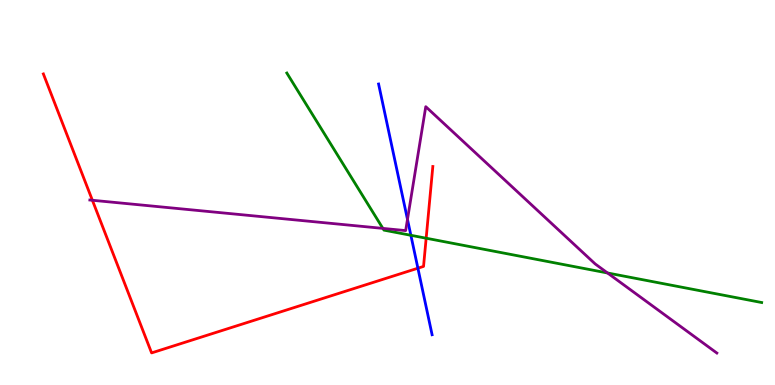[{'lines': ['blue', 'red'], 'intersections': [{'x': 5.39, 'y': 3.03}]}, {'lines': ['green', 'red'], 'intersections': [{'x': 5.5, 'y': 3.81}]}, {'lines': ['purple', 'red'], 'intersections': [{'x': 1.19, 'y': 4.8}]}, {'lines': ['blue', 'green'], 'intersections': [{'x': 5.3, 'y': 3.89}]}, {'lines': ['blue', 'purple'], 'intersections': [{'x': 5.26, 'y': 4.3}]}, {'lines': ['green', 'purple'], 'intersections': [{'x': 4.94, 'y': 4.07}, {'x': 7.84, 'y': 2.91}]}]